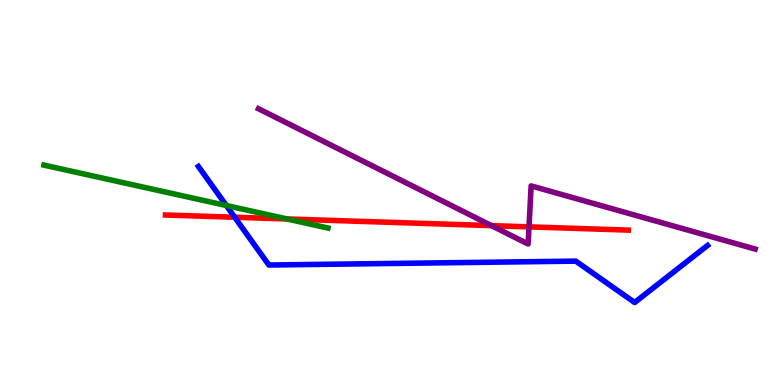[{'lines': ['blue', 'red'], 'intersections': [{'x': 3.03, 'y': 4.36}]}, {'lines': ['green', 'red'], 'intersections': [{'x': 3.7, 'y': 4.31}]}, {'lines': ['purple', 'red'], 'intersections': [{'x': 6.34, 'y': 4.14}, {'x': 6.83, 'y': 4.11}]}, {'lines': ['blue', 'green'], 'intersections': [{'x': 2.92, 'y': 4.66}]}, {'lines': ['blue', 'purple'], 'intersections': []}, {'lines': ['green', 'purple'], 'intersections': []}]